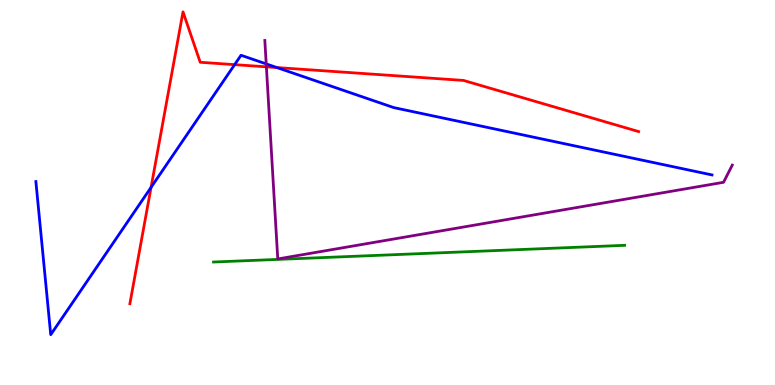[{'lines': ['blue', 'red'], 'intersections': [{'x': 1.95, 'y': 5.13}, {'x': 3.03, 'y': 8.32}, {'x': 3.57, 'y': 8.25}]}, {'lines': ['green', 'red'], 'intersections': []}, {'lines': ['purple', 'red'], 'intersections': [{'x': 3.44, 'y': 8.26}]}, {'lines': ['blue', 'green'], 'intersections': []}, {'lines': ['blue', 'purple'], 'intersections': [{'x': 3.44, 'y': 8.34}]}, {'lines': ['green', 'purple'], 'intersections': []}]